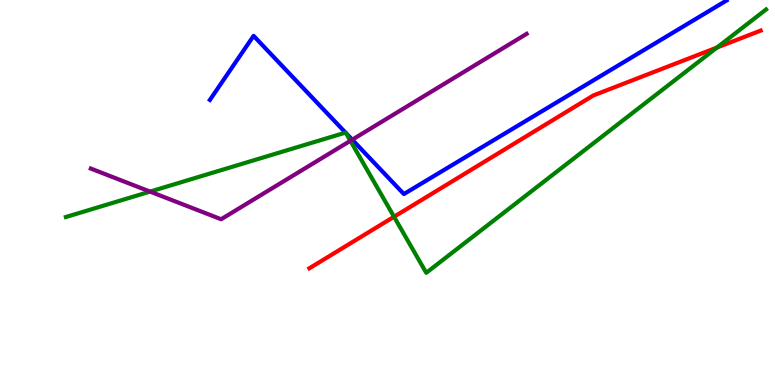[{'lines': ['blue', 'red'], 'intersections': []}, {'lines': ['green', 'red'], 'intersections': [{'x': 5.08, 'y': 4.37}, {'x': 9.25, 'y': 8.77}]}, {'lines': ['purple', 'red'], 'intersections': []}, {'lines': ['blue', 'green'], 'intersections': [{'x': 4.46, 'y': 6.56}, {'x': 4.46, 'y': 6.54}]}, {'lines': ['blue', 'purple'], 'intersections': [{'x': 4.54, 'y': 6.37}]}, {'lines': ['green', 'purple'], 'intersections': [{'x': 1.94, 'y': 5.02}, {'x': 4.52, 'y': 6.34}]}]